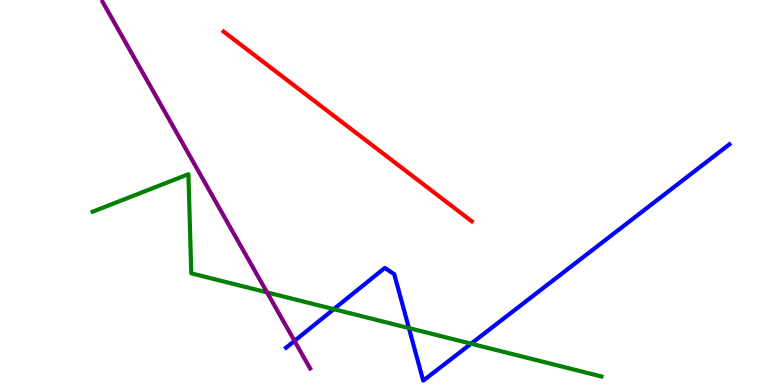[{'lines': ['blue', 'red'], 'intersections': []}, {'lines': ['green', 'red'], 'intersections': []}, {'lines': ['purple', 'red'], 'intersections': []}, {'lines': ['blue', 'green'], 'intersections': [{'x': 4.31, 'y': 1.97}, {'x': 5.28, 'y': 1.48}, {'x': 6.08, 'y': 1.07}]}, {'lines': ['blue', 'purple'], 'intersections': [{'x': 3.8, 'y': 1.15}]}, {'lines': ['green', 'purple'], 'intersections': [{'x': 3.45, 'y': 2.41}]}]